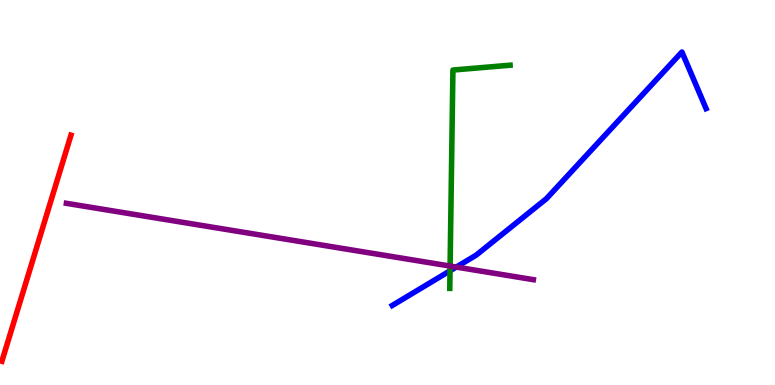[{'lines': ['blue', 'red'], 'intersections': []}, {'lines': ['green', 'red'], 'intersections': []}, {'lines': ['purple', 'red'], 'intersections': []}, {'lines': ['blue', 'green'], 'intersections': [{'x': 5.81, 'y': 2.97}]}, {'lines': ['blue', 'purple'], 'intersections': [{'x': 5.89, 'y': 3.06}]}, {'lines': ['green', 'purple'], 'intersections': [{'x': 5.81, 'y': 3.09}]}]